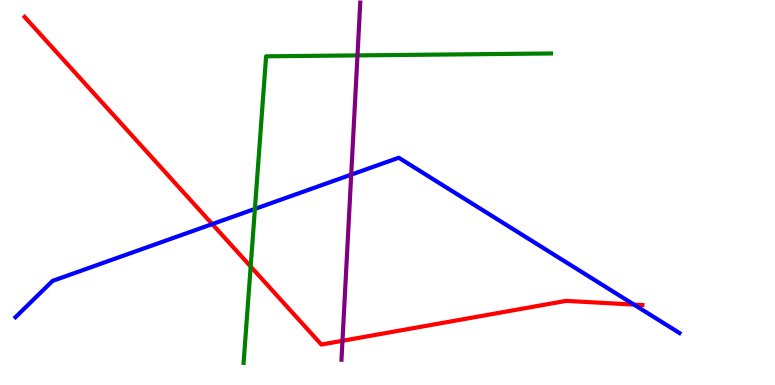[{'lines': ['blue', 'red'], 'intersections': [{'x': 2.74, 'y': 4.18}, {'x': 8.18, 'y': 2.09}]}, {'lines': ['green', 'red'], 'intersections': [{'x': 3.23, 'y': 3.08}]}, {'lines': ['purple', 'red'], 'intersections': [{'x': 4.42, 'y': 1.15}]}, {'lines': ['blue', 'green'], 'intersections': [{'x': 3.29, 'y': 4.57}]}, {'lines': ['blue', 'purple'], 'intersections': [{'x': 4.53, 'y': 5.46}]}, {'lines': ['green', 'purple'], 'intersections': [{'x': 4.61, 'y': 8.56}]}]